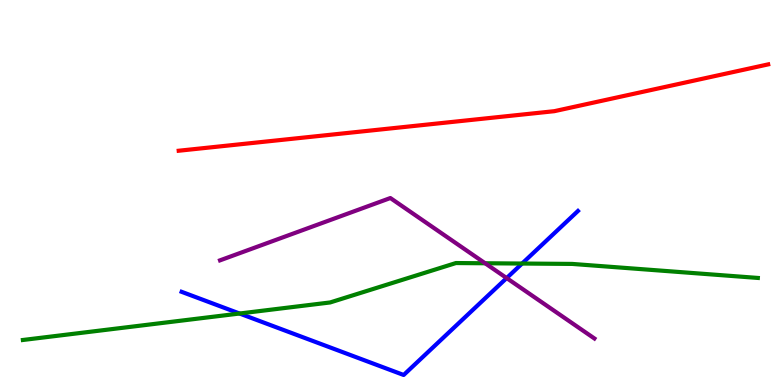[{'lines': ['blue', 'red'], 'intersections': []}, {'lines': ['green', 'red'], 'intersections': []}, {'lines': ['purple', 'red'], 'intersections': []}, {'lines': ['blue', 'green'], 'intersections': [{'x': 3.09, 'y': 1.86}, {'x': 6.74, 'y': 3.15}]}, {'lines': ['blue', 'purple'], 'intersections': [{'x': 6.54, 'y': 2.78}]}, {'lines': ['green', 'purple'], 'intersections': [{'x': 6.26, 'y': 3.16}]}]